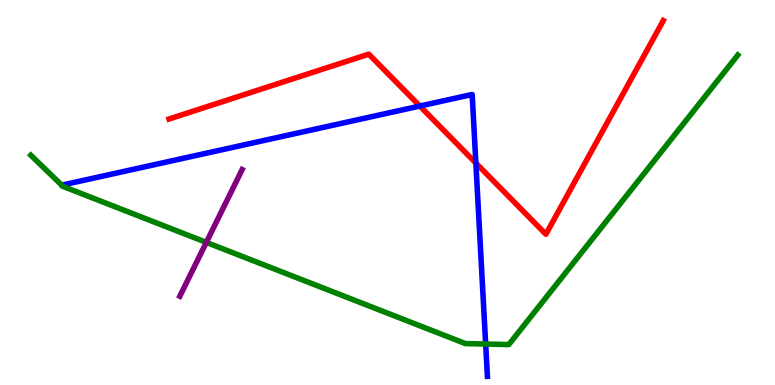[{'lines': ['blue', 'red'], 'intersections': [{'x': 5.42, 'y': 7.25}, {'x': 6.14, 'y': 5.76}]}, {'lines': ['green', 'red'], 'intersections': []}, {'lines': ['purple', 'red'], 'intersections': []}, {'lines': ['blue', 'green'], 'intersections': [{'x': 6.27, 'y': 1.06}]}, {'lines': ['blue', 'purple'], 'intersections': []}, {'lines': ['green', 'purple'], 'intersections': [{'x': 2.66, 'y': 3.7}]}]